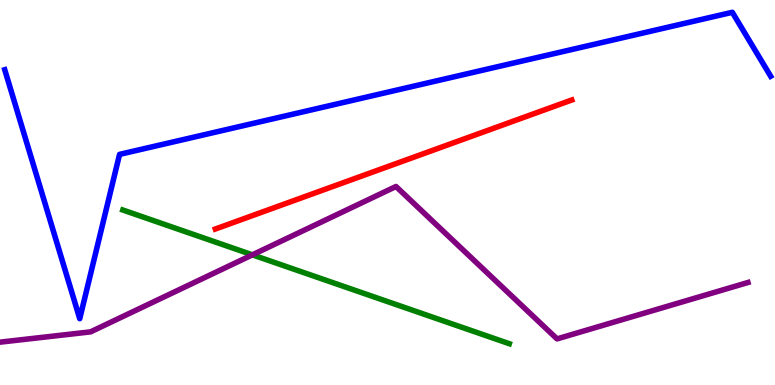[{'lines': ['blue', 'red'], 'intersections': []}, {'lines': ['green', 'red'], 'intersections': []}, {'lines': ['purple', 'red'], 'intersections': []}, {'lines': ['blue', 'green'], 'intersections': []}, {'lines': ['blue', 'purple'], 'intersections': []}, {'lines': ['green', 'purple'], 'intersections': [{'x': 3.26, 'y': 3.38}]}]